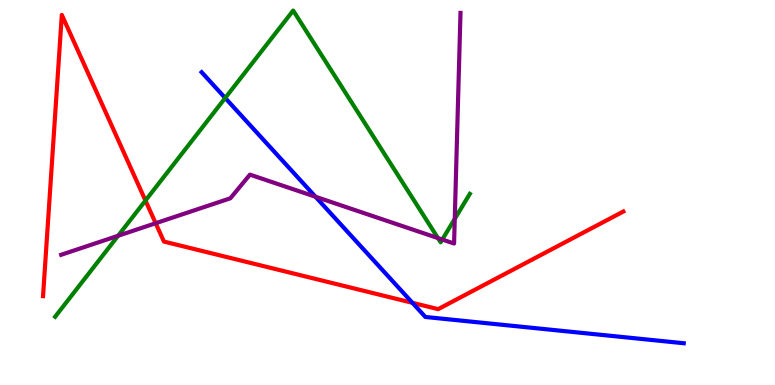[{'lines': ['blue', 'red'], 'intersections': [{'x': 5.32, 'y': 2.13}]}, {'lines': ['green', 'red'], 'intersections': [{'x': 1.88, 'y': 4.79}]}, {'lines': ['purple', 'red'], 'intersections': [{'x': 2.01, 'y': 4.2}]}, {'lines': ['blue', 'green'], 'intersections': [{'x': 2.91, 'y': 7.46}]}, {'lines': ['blue', 'purple'], 'intersections': [{'x': 4.07, 'y': 4.89}]}, {'lines': ['green', 'purple'], 'intersections': [{'x': 1.52, 'y': 3.88}, {'x': 5.65, 'y': 3.82}, {'x': 5.71, 'y': 3.78}, {'x': 5.87, 'y': 4.32}]}]